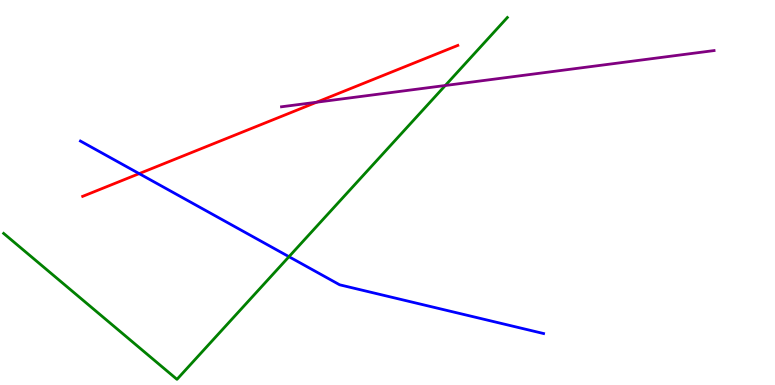[{'lines': ['blue', 'red'], 'intersections': [{'x': 1.8, 'y': 5.49}]}, {'lines': ['green', 'red'], 'intersections': []}, {'lines': ['purple', 'red'], 'intersections': [{'x': 4.09, 'y': 7.35}]}, {'lines': ['blue', 'green'], 'intersections': [{'x': 3.73, 'y': 3.33}]}, {'lines': ['blue', 'purple'], 'intersections': []}, {'lines': ['green', 'purple'], 'intersections': [{'x': 5.75, 'y': 7.78}]}]